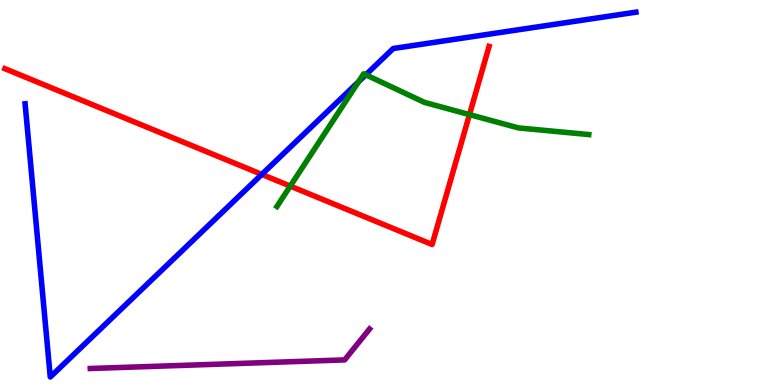[{'lines': ['blue', 'red'], 'intersections': [{'x': 3.38, 'y': 5.47}]}, {'lines': ['green', 'red'], 'intersections': [{'x': 3.75, 'y': 5.17}, {'x': 6.06, 'y': 7.02}]}, {'lines': ['purple', 'red'], 'intersections': []}, {'lines': ['blue', 'green'], 'intersections': [{'x': 4.63, 'y': 7.88}, {'x': 4.72, 'y': 8.06}]}, {'lines': ['blue', 'purple'], 'intersections': []}, {'lines': ['green', 'purple'], 'intersections': []}]